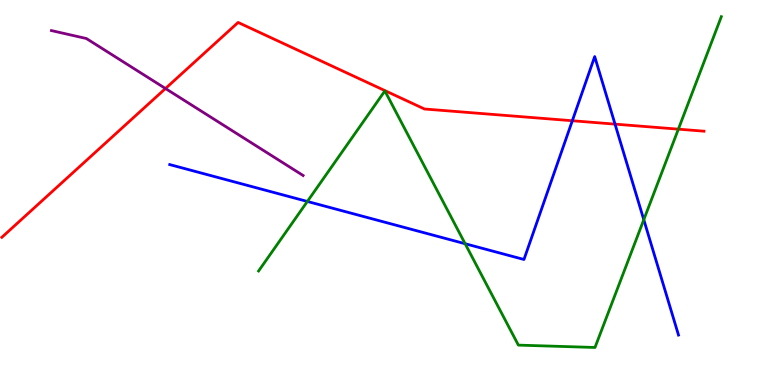[{'lines': ['blue', 'red'], 'intersections': [{'x': 7.38, 'y': 6.86}, {'x': 7.94, 'y': 6.78}]}, {'lines': ['green', 'red'], 'intersections': [{'x': 8.75, 'y': 6.65}]}, {'lines': ['purple', 'red'], 'intersections': [{'x': 2.14, 'y': 7.7}]}, {'lines': ['blue', 'green'], 'intersections': [{'x': 3.97, 'y': 4.77}, {'x': 6.0, 'y': 3.67}, {'x': 8.31, 'y': 4.29}]}, {'lines': ['blue', 'purple'], 'intersections': []}, {'lines': ['green', 'purple'], 'intersections': []}]